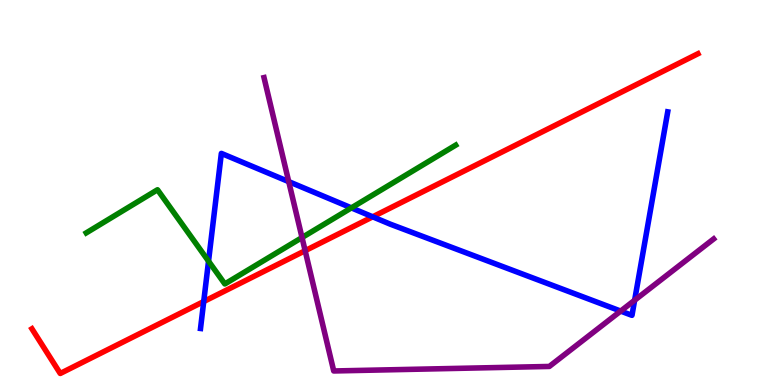[{'lines': ['blue', 'red'], 'intersections': [{'x': 2.63, 'y': 2.17}, {'x': 4.81, 'y': 4.37}]}, {'lines': ['green', 'red'], 'intersections': []}, {'lines': ['purple', 'red'], 'intersections': [{'x': 3.94, 'y': 3.49}]}, {'lines': ['blue', 'green'], 'intersections': [{'x': 2.69, 'y': 3.22}, {'x': 4.53, 'y': 4.6}]}, {'lines': ['blue', 'purple'], 'intersections': [{'x': 3.73, 'y': 5.28}, {'x': 8.01, 'y': 1.92}, {'x': 8.19, 'y': 2.2}]}, {'lines': ['green', 'purple'], 'intersections': [{'x': 3.9, 'y': 3.83}]}]